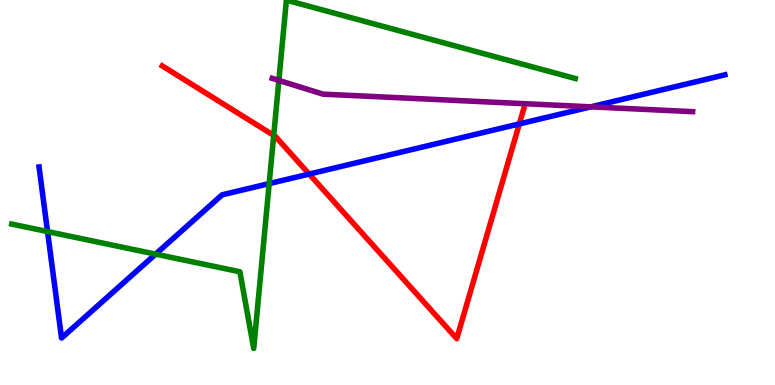[{'lines': ['blue', 'red'], 'intersections': [{'x': 3.99, 'y': 5.48}, {'x': 6.7, 'y': 6.78}]}, {'lines': ['green', 'red'], 'intersections': [{'x': 3.53, 'y': 6.48}]}, {'lines': ['purple', 'red'], 'intersections': []}, {'lines': ['blue', 'green'], 'intersections': [{'x': 0.613, 'y': 3.99}, {'x': 2.01, 'y': 3.4}, {'x': 3.47, 'y': 5.23}]}, {'lines': ['blue', 'purple'], 'intersections': [{'x': 7.62, 'y': 7.22}]}, {'lines': ['green', 'purple'], 'intersections': [{'x': 3.6, 'y': 7.91}]}]